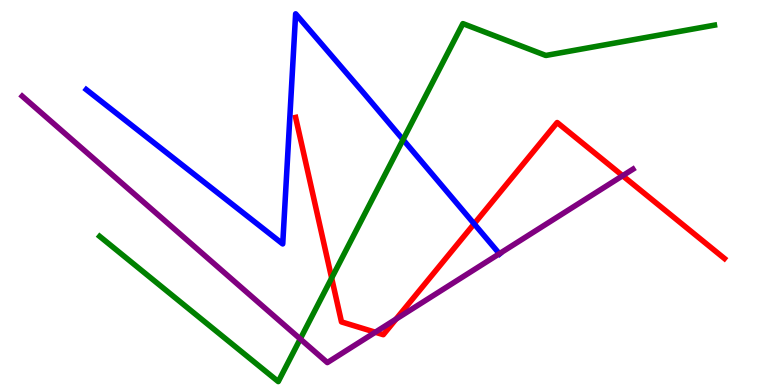[{'lines': ['blue', 'red'], 'intersections': [{'x': 6.12, 'y': 4.19}]}, {'lines': ['green', 'red'], 'intersections': [{'x': 4.28, 'y': 2.78}]}, {'lines': ['purple', 'red'], 'intersections': [{'x': 4.84, 'y': 1.37}, {'x': 5.11, 'y': 1.71}, {'x': 8.03, 'y': 5.44}]}, {'lines': ['blue', 'green'], 'intersections': [{'x': 5.2, 'y': 6.37}]}, {'lines': ['blue', 'purple'], 'intersections': [{'x': 6.44, 'y': 3.41}]}, {'lines': ['green', 'purple'], 'intersections': [{'x': 3.87, 'y': 1.2}]}]